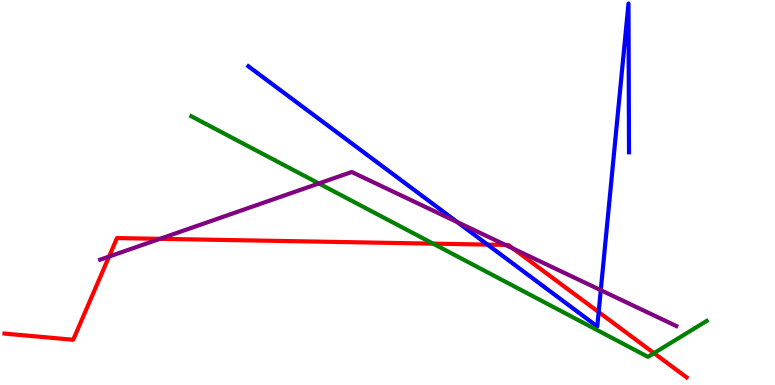[{'lines': ['blue', 'red'], 'intersections': [{'x': 6.29, 'y': 3.65}, {'x': 7.72, 'y': 1.89}]}, {'lines': ['green', 'red'], 'intersections': [{'x': 5.59, 'y': 3.67}, {'x': 8.44, 'y': 0.827}]}, {'lines': ['purple', 'red'], 'intersections': [{'x': 1.41, 'y': 3.34}, {'x': 2.06, 'y': 3.8}, {'x': 6.52, 'y': 3.64}, {'x': 6.62, 'y': 3.54}]}, {'lines': ['blue', 'green'], 'intersections': []}, {'lines': ['blue', 'purple'], 'intersections': [{'x': 5.9, 'y': 4.23}, {'x': 7.75, 'y': 2.46}]}, {'lines': ['green', 'purple'], 'intersections': [{'x': 4.11, 'y': 5.24}]}]